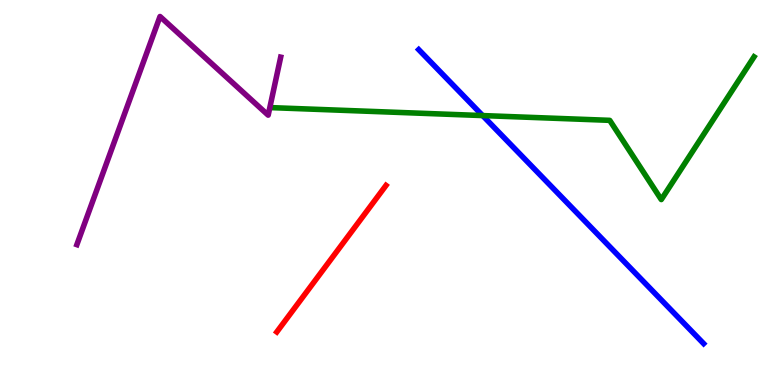[{'lines': ['blue', 'red'], 'intersections': []}, {'lines': ['green', 'red'], 'intersections': []}, {'lines': ['purple', 'red'], 'intersections': []}, {'lines': ['blue', 'green'], 'intersections': [{'x': 6.23, 'y': 7.0}]}, {'lines': ['blue', 'purple'], 'intersections': []}, {'lines': ['green', 'purple'], 'intersections': []}]